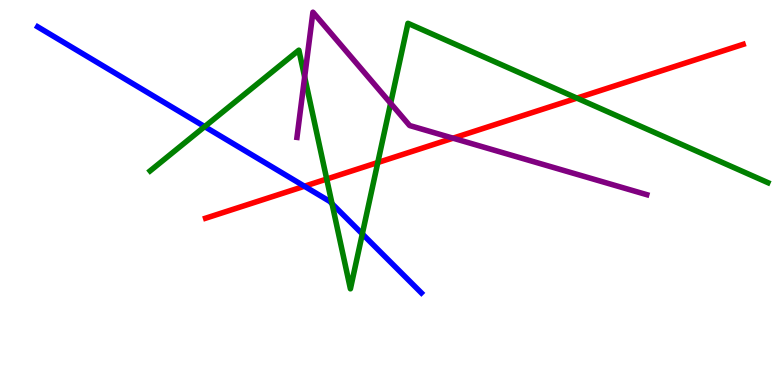[{'lines': ['blue', 'red'], 'intersections': [{'x': 3.93, 'y': 5.16}]}, {'lines': ['green', 'red'], 'intersections': [{'x': 4.22, 'y': 5.35}, {'x': 4.87, 'y': 5.78}, {'x': 7.44, 'y': 7.45}]}, {'lines': ['purple', 'red'], 'intersections': [{'x': 5.85, 'y': 6.41}]}, {'lines': ['blue', 'green'], 'intersections': [{'x': 2.64, 'y': 6.71}, {'x': 4.28, 'y': 4.71}, {'x': 4.68, 'y': 3.92}]}, {'lines': ['blue', 'purple'], 'intersections': []}, {'lines': ['green', 'purple'], 'intersections': [{'x': 3.93, 'y': 8.0}, {'x': 5.04, 'y': 7.32}]}]